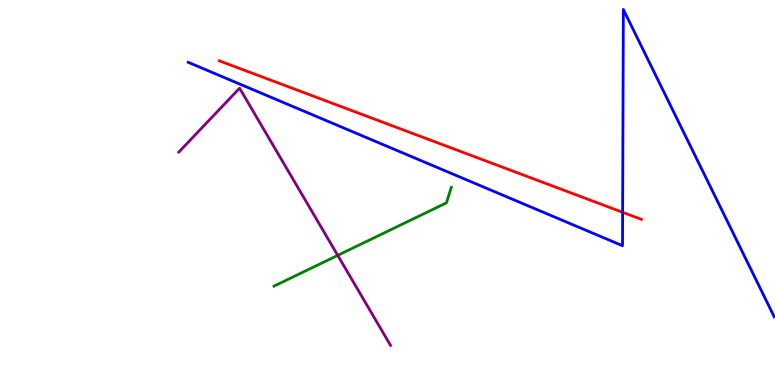[{'lines': ['blue', 'red'], 'intersections': [{'x': 8.03, 'y': 4.49}]}, {'lines': ['green', 'red'], 'intersections': []}, {'lines': ['purple', 'red'], 'intersections': []}, {'lines': ['blue', 'green'], 'intersections': []}, {'lines': ['blue', 'purple'], 'intersections': []}, {'lines': ['green', 'purple'], 'intersections': [{'x': 4.36, 'y': 3.37}]}]